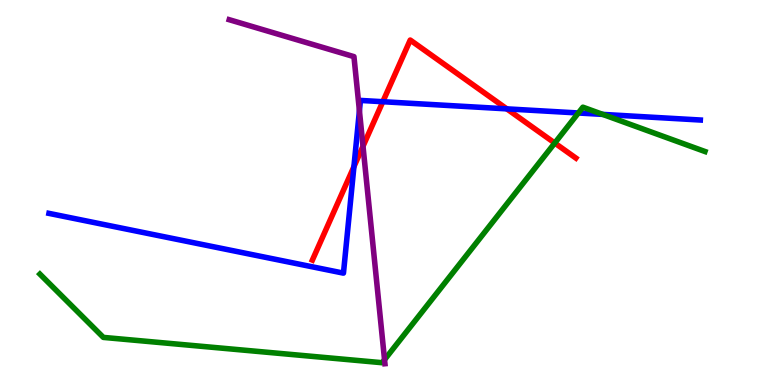[{'lines': ['blue', 'red'], 'intersections': [{'x': 4.57, 'y': 5.67}, {'x': 4.94, 'y': 7.36}, {'x': 6.54, 'y': 7.17}]}, {'lines': ['green', 'red'], 'intersections': [{'x': 7.16, 'y': 6.29}]}, {'lines': ['purple', 'red'], 'intersections': [{'x': 4.68, 'y': 6.2}]}, {'lines': ['blue', 'green'], 'intersections': [{'x': 7.46, 'y': 7.07}, {'x': 7.78, 'y': 7.03}]}, {'lines': ['blue', 'purple'], 'intersections': [{'x': 4.64, 'y': 7.12}]}, {'lines': ['green', 'purple'], 'intersections': [{'x': 4.96, 'y': 0.658}]}]